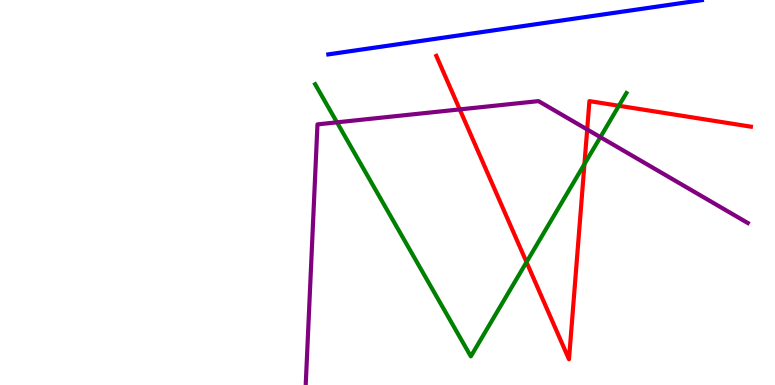[{'lines': ['blue', 'red'], 'intersections': []}, {'lines': ['green', 'red'], 'intersections': [{'x': 6.79, 'y': 3.19}, {'x': 7.54, 'y': 5.74}, {'x': 7.99, 'y': 7.25}]}, {'lines': ['purple', 'red'], 'intersections': [{'x': 5.93, 'y': 7.16}, {'x': 7.58, 'y': 6.64}]}, {'lines': ['blue', 'green'], 'intersections': []}, {'lines': ['blue', 'purple'], 'intersections': []}, {'lines': ['green', 'purple'], 'intersections': [{'x': 4.35, 'y': 6.82}, {'x': 7.75, 'y': 6.44}]}]